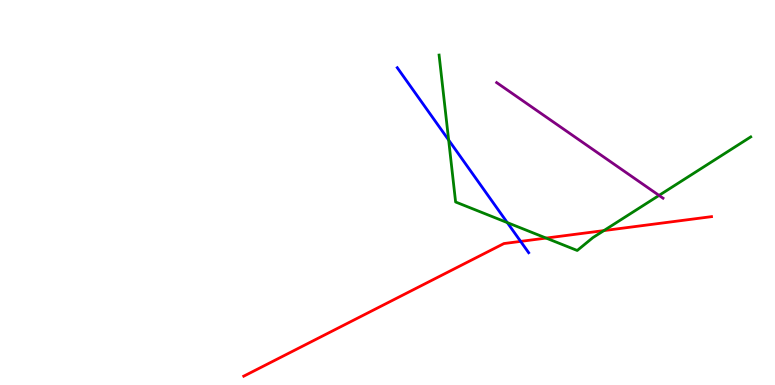[{'lines': ['blue', 'red'], 'intersections': [{'x': 6.72, 'y': 3.73}]}, {'lines': ['green', 'red'], 'intersections': [{'x': 7.05, 'y': 3.82}, {'x': 7.79, 'y': 4.01}]}, {'lines': ['purple', 'red'], 'intersections': []}, {'lines': ['blue', 'green'], 'intersections': [{'x': 5.79, 'y': 6.36}, {'x': 6.55, 'y': 4.22}]}, {'lines': ['blue', 'purple'], 'intersections': []}, {'lines': ['green', 'purple'], 'intersections': [{'x': 8.5, 'y': 4.92}]}]